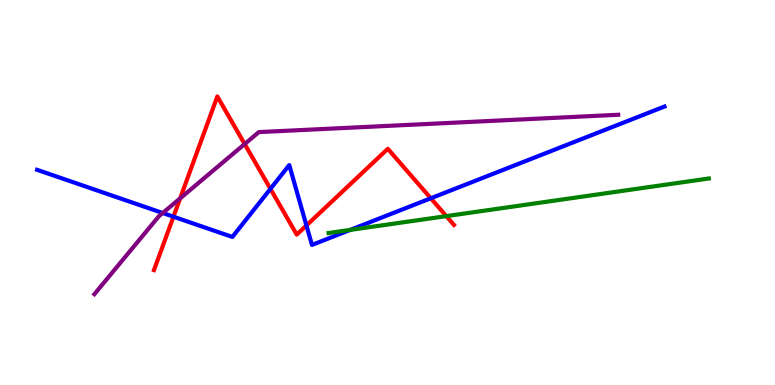[{'lines': ['blue', 'red'], 'intersections': [{'x': 2.24, 'y': 4.37}, {'x': 3.49, 'y': 5.09}, {'x': 3.95, 'y': 4.14}, {'x': 5.56, 'y': 4.85}]}, {'lines': ['green', 'red'], 'intersections': [{'x': 5.76, 'y': 4.39}]}, {'lines': ['purple', 'red'], 'intersections': [{'x': 2.32, 'y': 4.85}, {'x': 3.16, 'y': 6.26}]}, {'lines': ['blue', 'green'], 'intersections': [{'x': 4.52, 'y': 4.03}]}, {'lines': ['blue', 'purple'], 'intersections': [{'x': 2.1, 'y': 4.47}]}, {'lines': ['green', 'purple'], 'intersections': []}]